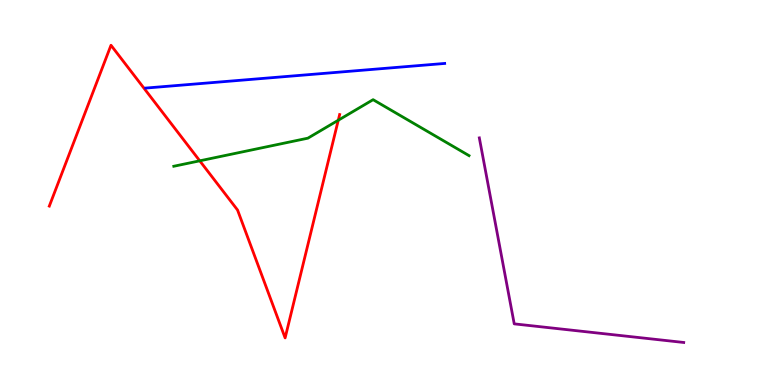[{'lines': ['blue', 'red'], 'intersections': []}, {'lines': ['green', 'red'], 'intersections': [{'x': 2.58, 'y': 5.82}, {'x': 4.36, 'y': 6.88}]}, {'lines': ['purple', 'red'], 'intersections': []}, {'lines': ['blue', 'green'], 'intersections': []}, {'lines': ['blue', 'purple'], 'intersections': []}, {'lines': ['green', 'purple'], 'intersections': []}]